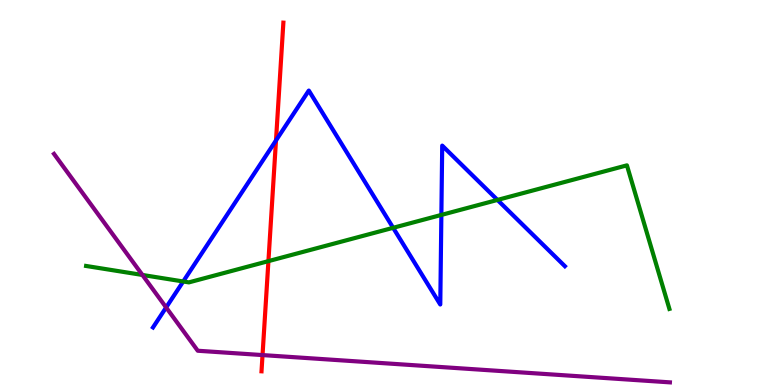[{'lines': ['blue', 'red'], 'intersections': [{'x': 3.56, 'y': 6.35}]}, {'lines': ['green', 'red'], 'intersections': [{'x': 3.46, 'y': 3.22}]}, {'lines': ['purple', 'red'], 'intersections': [{'x': 3.39, 'y': 0.777}]}, {'lines': ['blue', 'green'], 'intersections': [{'x': 2.36, 'y': 2.69}, {'x': 5.07, 'y': 4.08}, {'x': 5.7, 'y': 4.42}, {'x': 6.42, 'y': 4.81}]}, {'lines': ['blue', 'purple'], 'intersections': [{'x': 2.14, 'y': 2.01}]}, {'lines': ['green', 'purple'], 'intersections': [{'x': 1.84, 'y': 2.86}]}]